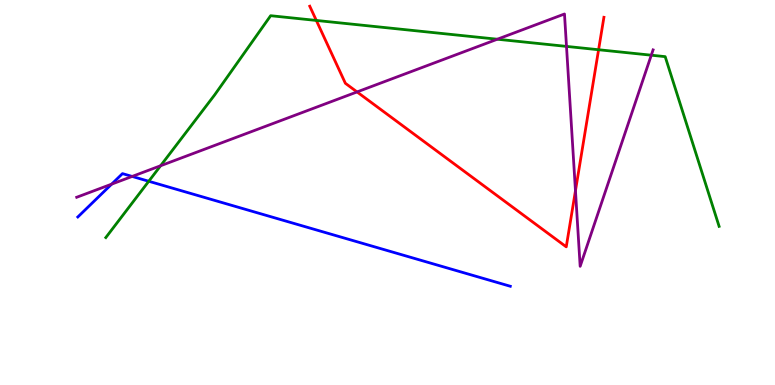[{'lines': ['blue', 'red'], 'intersections': []}, {'lines': ['green', 'red'], 'intersections': [{'x': 4.08, 'y': 9.47}, {'x': 7.72, 'y': 8.71}]}, {'lines': ['purple', 'red'], 'intersections': [{'x': 4.61, 'y': 7.61}, {'x': 7.43, 'y': 5.05}]}, {'lines': ['blue', 'green'], 'intersections': [{'x': 1.92, 'y': 5.29}]}, {'lines': ['blue', 'purple'], 'intersections': [{'x': 1.44, 'y': 5.22}, {'x': 1.71, 'y': 5.42}]}, {'lines': ['green', 'purple'], 'intersections': [{'x': 2.07, 'y': 5.69}, {'x': 6.42, 'y': 8.98}, {'x': 7.31, 'y': 8.79}, {'x': 8.4, 'y': 8.57}]}]